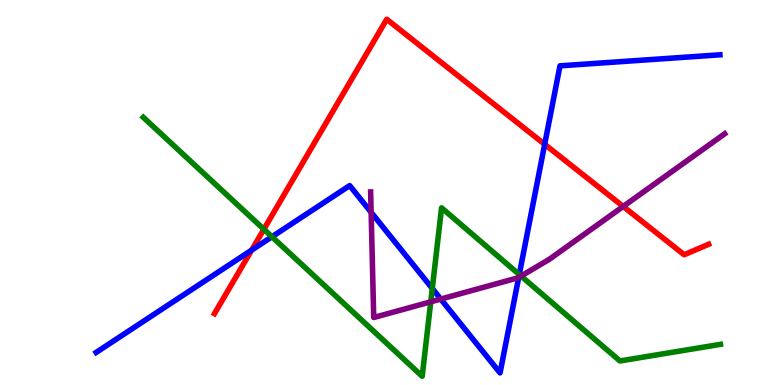[{'lines': ['blue', 'red'], 'intersections': [{'x': 3.25, 'y': 3.5}, {'x': 7.03, 'y': 6.25}]}, {'lines': ['green', 'red'], 'intersections': [{'x': 3.4, 'y': 4.05}]}, {'lines': ['purple', 'red'], 'intersections': [{'x': 8.04, 'y': 4.64}]}, {'lines': ['blue', 'green'], 'intersections': [{'x': 3.51, 'y': 3.85}, {'x': 5.58, 'y': 2.51}, {'x': 6.7, 'y': 2.87}]}, {'lines': ['blue', 'purple'], 'intersections': [{'x': 4.79, 'y': 4.49}, {'x': 5.69, 'y': 2.23}, {'x': 6.69, 'y': 2.79}]}, {'lines': ['green', 'purple'], 'intersections': [{'x': 5.56, 'y': 2.16}, {'x': 6.72, 'y': 2.83}]}]